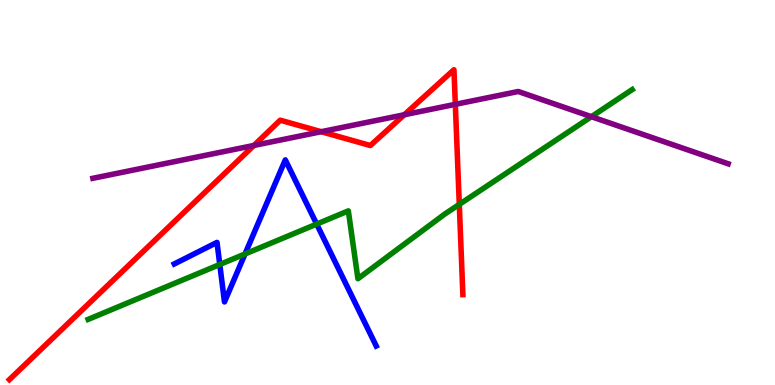[{'lines': ['blue', 'red'], 'intersections': []}, {'lines': ['green', 'red'], 'intersections': [{'x': 5.93, 'y': 4.69}]}, {'lines': ['purple', 'red'], 'intersections': [{'x': 3.28, 'y': 6.22}, {'x': 4.14, 'y': 6.58}, {'x': 5.22, 'y': 7.02}, {'x': 5.88, 'y': 7.29}]}, {'lines': ['blue', 'green'], 'intersections': [{'x': 2.84, 'y': 3.13}, {'x': 3.16, 'y': 3.4}, {'x': 4.09, 'y': 4.18}]}, {'lines': ['blue', 'purple'], 'intersections': []}, {'lines': ['green', 'purple'], 'intersections': [{'x': 7.63, 'y': 6.97}]}]